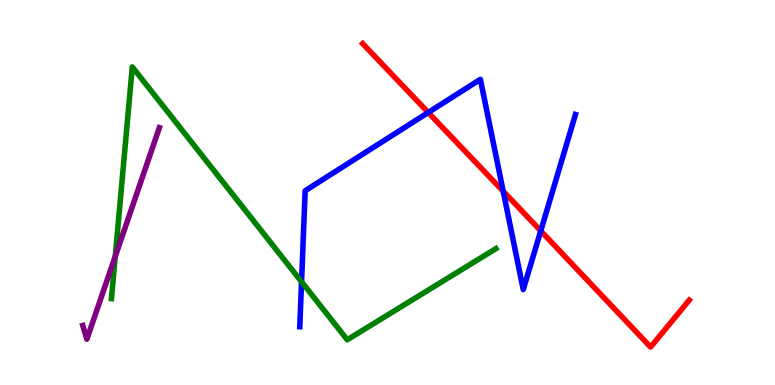[{'lines': ['blue', 'red'], 'intersections': [{'x': 5.53, 'y': 7.08}, {'x': 6.49, 'y': 5.03}, {'x': 6.98, 'y': 4.0}]}, {'lines': ['green', 'red'], 'intersections': []}, {'lines': ['purple', 'red'], 'intersections': []}, {'lines': ['blue', 'green'], 'intersections': [{'x': 3.89, 'y': 2.68}]}, {'lines': ['blue', 'purple'], 'intersections': []}, {'lines': ['green', 'purple'], 'intersections': [{'x': 1.49, 'y': 3.34}]}]